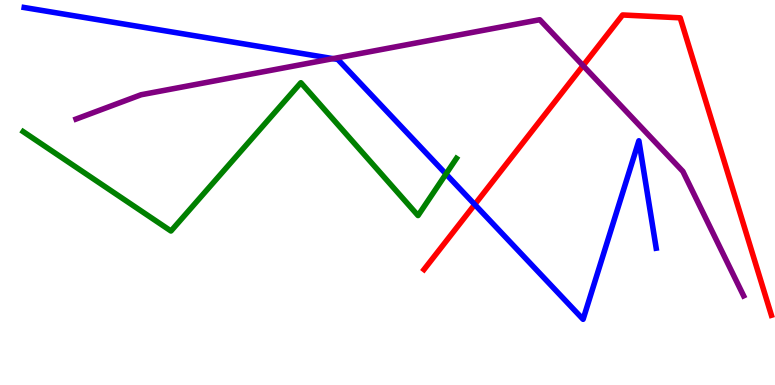[{'lines': ['blue', 'red'], 'intersections': [{'x': 6.13, 'y': 4.69}]}, {'lines': ['green', 'red'], 'intersections': []}, {'lines': ['purple', 'red'], 'intersections': [{'x': 7.52, 'y': 8.3}]}, {'lines': ['blue', 'green'], 'intersections': [{'x': 5.75, 'y': 5.48}]}, {'lines': ['blue', 'purple'], 'intersections': [{'x': 4.3, 'y': 8.48}]}, {'lines': ['green', 'purple'], 'intersections': []}]